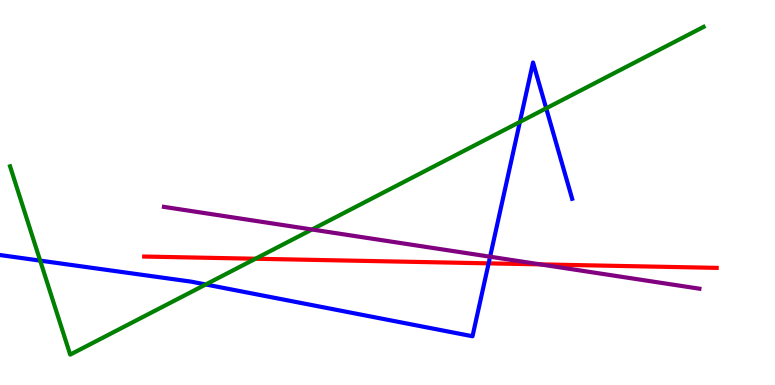[{'lines': ['blue', 'red'], 'intersections': [{'x': 6.3, 'y': 3.16}]}, {'lines': ['green', 'red'], 'intersections': [{'x': 3.3, 'y': 3.28}]}, {'lines': ['purple', 'red'], 'intersections': [{'x': 6.97, 'y': 3.13}]}, {'lines': ['blue', 'green'], 'intersections': [{'x': 0.518, 'y': 3.23}, {'x': 2.65, 'y': 2.61}, {'x': 6.71, 'y': 6.83}, {'x': 7.05, 'y': 7.19}]}, {'lines': ['blue', 'purple'], 'intersections': [{'x': 6.32, 'y': 3.33}]}, {'lines': ['green', 'purple'], 'intersections': [{'x': 4.03, 'y': 4.04}]}]